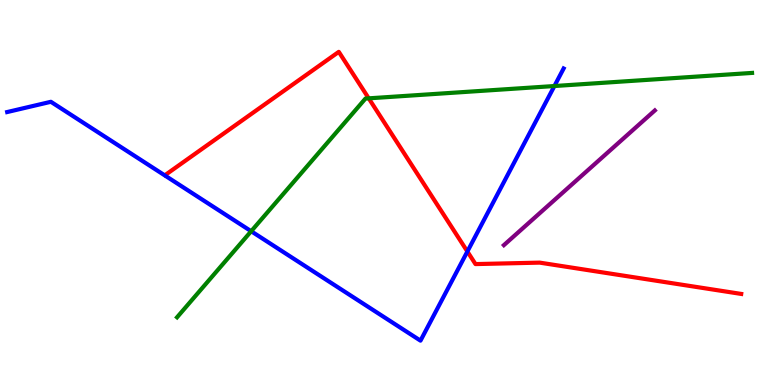[{'lines': ['blue', 'red'], 'intersections': [{'x': 6.03, 'y': 3.47}]}, {'lines': ['green', 'red'], 'intersections': [{'x': 4.76, 'y': 7.45}]}, {'lines': ['purple', 'red'], 'intersections': []}, {'lines': ['blue', 'green'], 'intersections': [{'x': 3.24, 'y': 3.99}, {'x': 7.15, 'y': 7.77}]}, {'lines': ['blue', 'purple'], 'intersections': []}, {'lines': ['green', 'purple'], 'intersections': []}]